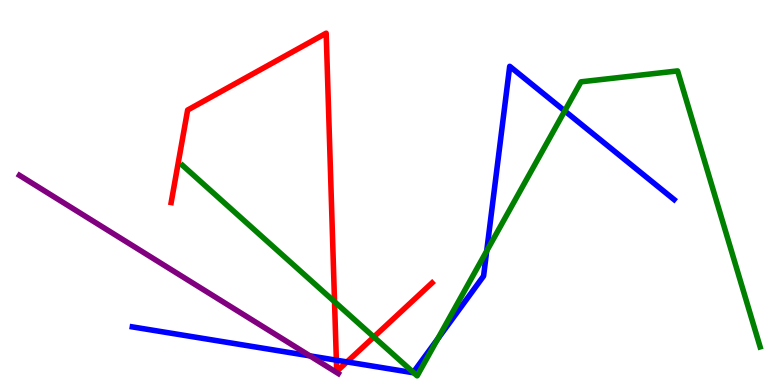[{'lines': ['blue', 'red'], 'intersections': [{'x': 4.34, 'y': 0.645}, {'x': 4.48, 'y': 0.6}]}, {'lines': ['green', 'red'], 'intersections': [{'x': 4.32, 'y': 2.16}, {'x': 4.82, 'y': 1.25}]}, {'lines': ['purple', 'red'], 'intersections': []}, {'lines': ['blue', 'green'], 'intersections': [{'x': 5.33, 'y': 0.327}, {'x': 5.65, 'y': 1.2}, {'x': 6.28, 'y': 3.48}, {'x': 7.29, 'y': 7.12}]}, {'lines': ['blue', 'purple'], 'intersections': [{'x': 4.0, 'y': 0.757}]}, {'lines': ['green', 'purple'], 'intersections': []}]